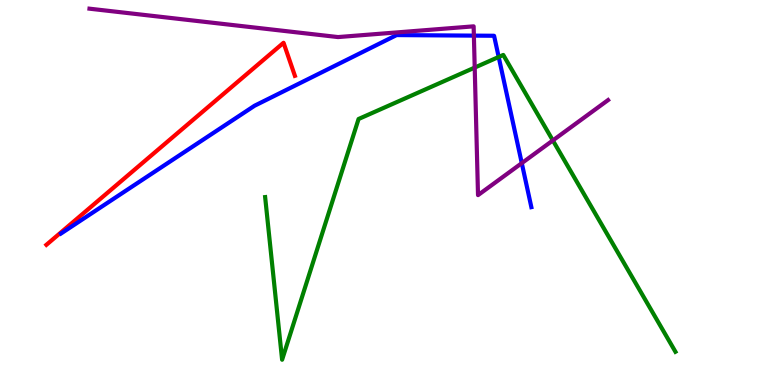[{'lines': ['blue', 'red'], 'intersections': []}, {'lines': ['green', 'red'], 'intersections': []}, {'lines': ['purple', 'red'], 'intersections': []}, {'lines': ['blue', 'green'], 'intersections': [{'x': 6.43, 'y': 8.52}]}, {'lines': ['blue', 'purple'], 'intersections': [{'x': 6.11, 'y': 9.07}, {'x': 6.73, 'y': 5.76}]}, {'lines': ['green', 'purple'], 'intersections': [{'x': 6.13, 'y': 8.24}, {'x': 7.13, 'y': 6.35}]}]